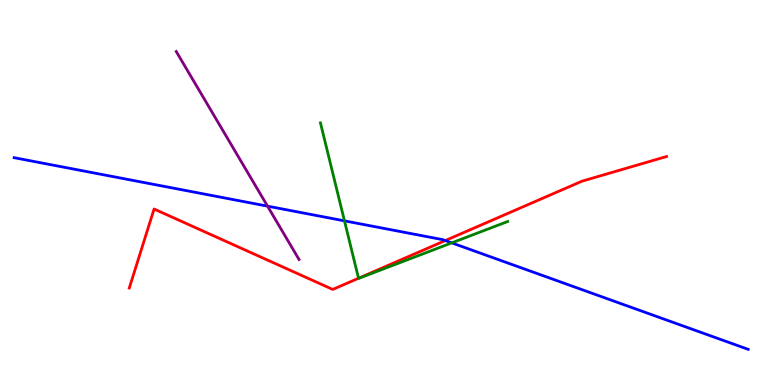[{'lines': ['blue', 'red'], 'intersections': [{'x': 5.75, 'y': 3.75}]}, {'lines': ['green', 'red'], 'intersections': [{'x': 4.63, 'y': 2.77}]}, {'lines': ['purple', 'red'], 'intersections': []}, {'lines': ['blue', 'green'], 'intersections': [{'x': 4.44, 'y': 4.26}, {'x': 5.83, 'y': 3.69}]}, {'lines': ['blue', 'purple'], 'intersections': [{'x': 3.45, 'y': 4.65}]}, {'lines': ['green', 'purple'], 'intersections': []}]